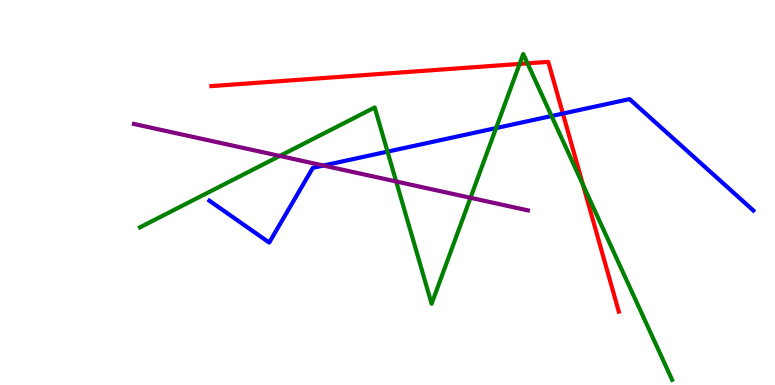[{'lines': ['blue', 'red'], 'intersections': [{'x': 7.26, 'y': 7.05}]}, {'lines': ['green', 'red'], 'intersections': [{'x': 6.7, 'y': 8.34}, {'x': 6.81, 'y': 8.35}, {'x': 7.52, 'y': 5.2}]}, {'lines': ['purple', 'red'], 'intersections': []}, {'lines': ['blue', 'green'], 'intersections': [{'x': 5.0, 'y': 6.06}, {'x': 6.4, 'y': 6.67}, {'x': 7.12, 'y': 6.99}]}, {'lines': ['blue', 'purple'], 'intersections': [{'x': 4.17, 'y': 5.7}]}, {'lines': ['green', 'purple'], 'intersections': [{'x': 3.61, 'y': 5.95}, {'x': 5.11, 'y': 5.29}, {'x': 6.07, 'y': 4.86}]}]